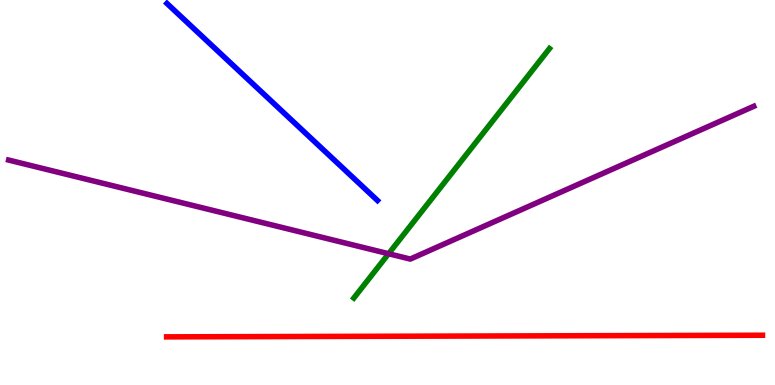[{'lines': ['blue', 'red'], 'intersections': []}, {'lines': ['green', 'red'], 'intersections': []}, {'lines': ['purple', 'red'], 'intersections': []}, {'lines': ['blue', 'green'], 'intersections': []}, {'lines': ['blue', 'purple'], 'intersections': []}, {'lines': ['green', 'purple'], 'intersections': [{'x': 5.01, 'y': 3.41}]}]